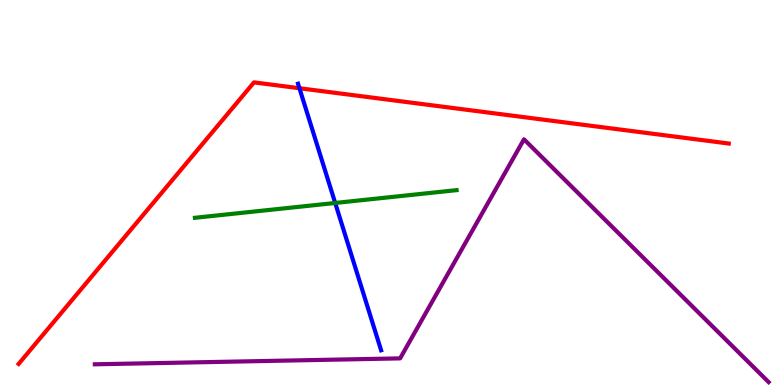[{'lines': ['blue', 'red'], 'intersections': [{'x': 3.86, 'y': 7.71}]}, {'lines': ['green', 'red'], 'intersections': []}, {'lines': ['purple', 'red'], 'intersections': []}, {'lines': ['blue', 'green'], 'intersections': [{'x': 4.33, 'y': 4.73}]}, {'lines': ['blue', 'purple'], 'intersections': []}, {'lines': ['green', 'purple'], 'intersections': []}]